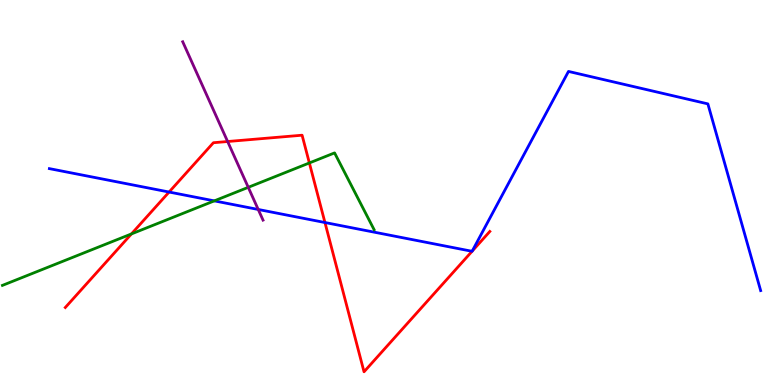[{'lines': ['blue', 'red'], 'intersections': [{'x': 2.18, 'y': 5.01}, {'x': 4.19, 'y': 4.22}, {'x': 6.09, 'y': 3.47}, {'x': 6.09, 'y': 3.48}]}, {'lines': ['green', 'red'], 'intersections': [{'x': 1.7, 'y': 3.92}, {'x': 3.99, 'y': 5.77}]}, {'lines': ['purple', 'red'], 'intersections': [{'x': 2.94, 'y': 6.32}]}, {'lines': ['blue', 'green'], 'intersections': [{'x': 2.77, 'y': 4.78}]}, {'lines': ['blue', 'purple'], 'intersections': [{'x': 3.33, 'y': 4.56}]}, {'lines': ['green', 'purple'], 'intersections': [{'x': 3.2, 'y': 5.13}]}]